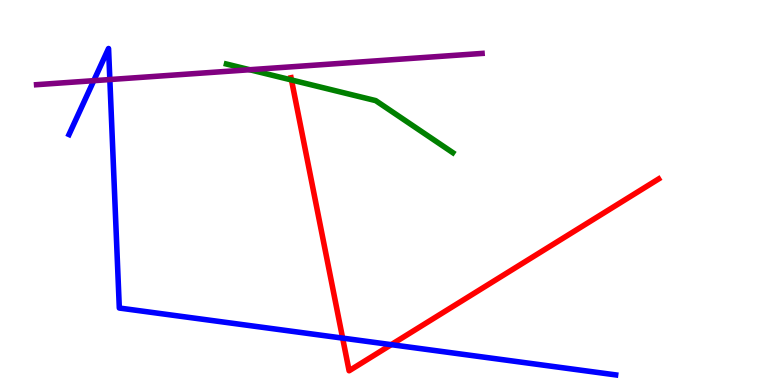[{'lines': ['blue', 'red'], 'intersections': [{'x': 4.42, 'y': 1.22}, {'x': 5.05, 'y': 1.05}]}, {'lines': ['green', 'red'], 'intersections': [{'x': 3.76, 'y': 7.92}]}, {'lines': ['purple', 'red'], 'intersections': []}, {'lines': ['blue', 'green'], 'intersections': []}, {'lines': ['blue', 'purple'], 'intersections': [{'x': 1.21, 'y': 7.9}, {'x': 1.42, 'y': 7.93}]}, {'lines': ['green', 'purple'], 'intersections': [{'x': 3.22, 'y': 8.19}]}]